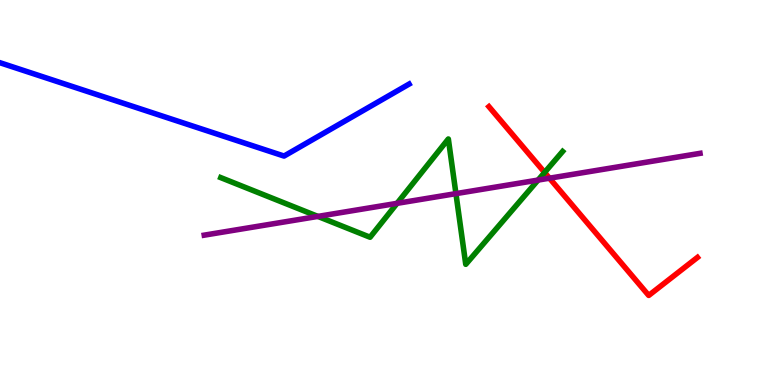[{'lines': ['blue', 'red'], 'intersections': []}, {'lines': ['green', 'red'], 'intersections': [{'x': 7.03, 'y': 5.52}]}, {'lines': ['purple', 'red'], 'intersections': [{'x': 7.09, 'y': 5.37}]}, {'lines': ['blue', 'green'], 'intersections': []}, {'lines': ['blue', 'purple'], 'intersections': []}, {'lines': ['green', 'purple'], 'intersections': [{'x': 4.1, 'y': 4.38}, {'x': 5.12, 'y': 4.72}, {'x': 5.88, 'y': 4.97}, {'x': 6.94, 'y': 5.32}]}]